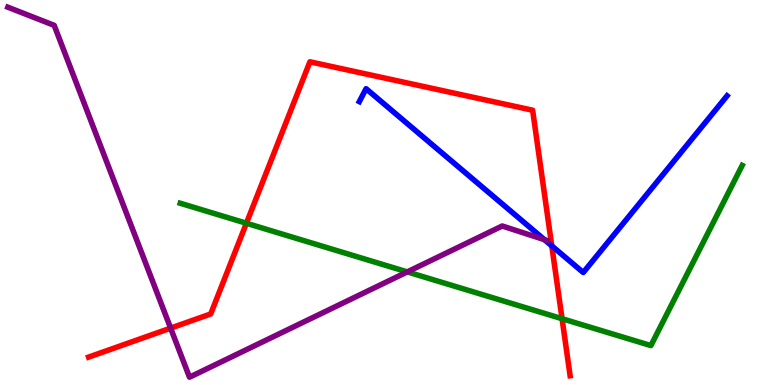[{'lines': ['blue', 'red'], 'intersections': [{'x': 7.12, 'y': 3.61}]}, {'lines': ['green', 'red'], 'intersections': [{'x': 3.18, 'y': 4.2}, {'x': 7.25, 'y': 1.72}]}, {'lines': ['purple', 'red'], 'intersections': [{'x': 2.2, 'y': 1.48}]}, {'lines': ['blue', 'green'], 'intersections': []}, {'lines': ['blue', 'purple'], 'intersections': [{'x': 7.03, 'y': 3.77}]}, {'lines': ['green', 'purple'], 'intersections': [{'x': 5.26, 'y': 2.94}]}]